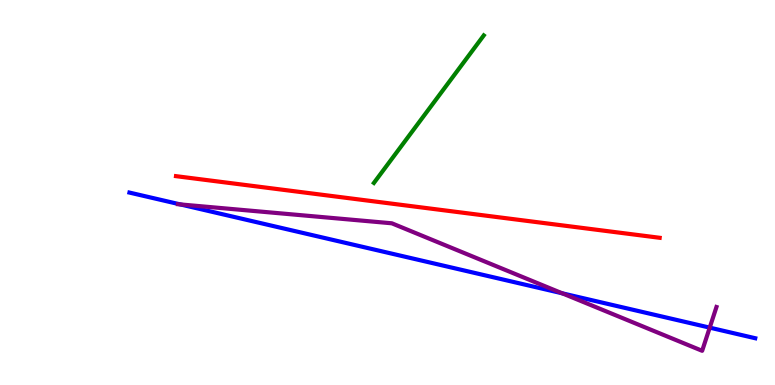[{'lines': ['blue', 'red'], 'intersections': []}, {'lines': ['green', 'red'], 'intersections': []}, {'lines': ['purple', 'red'], 'intersections': []}, {'lines': ['blue', 'green'], 'intersections': []}, {'lines': ['blue', 'purple'], 'intersections': [{'x': 2.33, 'y': 4.69}, {'x': 7.25, 'y': 2.38}, {'x': 9.16, 'y': 1.49}]}, {'lines': ['green', 'purple'], 'intersections': []}]